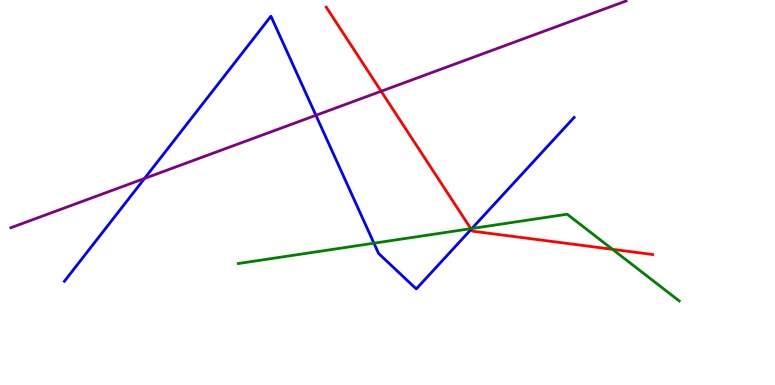[{'lines': ['blue', 'red'], 'intersections': [{'x': 6.08, 'y': 4.05}]}, {'lines': ['green', 'red'], 'intersections': [{'x': 6.08, 'y': 4.06}, {'x': 7.9, 'y': 3.52}]}, {'lines': ['purple', 'red'], 'intersections': [{'x': 4.92, 'y': 7.63}]}, {'lines': ['blue', 'green'], 'intersections': [{'x': 4.82, 'y': 3.68}, {'x': 6.09, 'y': 4.07}]}, {'lines': ['blue', 'purple'], 'intersections': [{'x': 1.87, 'y': 5.36}, {'x': 4.08, 'y': 7.01}]}, {'lines': ['green', 'purple'], 'intersections': []}]